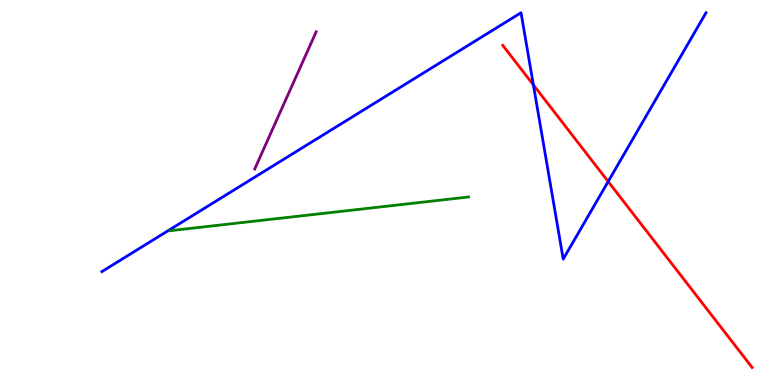[{'lines': ['blue', 'red'], 'intersections': [{'x': 6.88, 'y': 7.79}, {'x': 7.85, 'y': 5.28}]}, {'lines': ['green', 'red'], 'intersections': []}, {'lines': ['purple', 'red'], 'intersections': []}, {'lines': ['blue', 'green'], 'intersections': []}, {'lines': ['blue', 'purple'], 'intersections': []}, {'lines': ['green', 'purple'], 'intersections': []}]